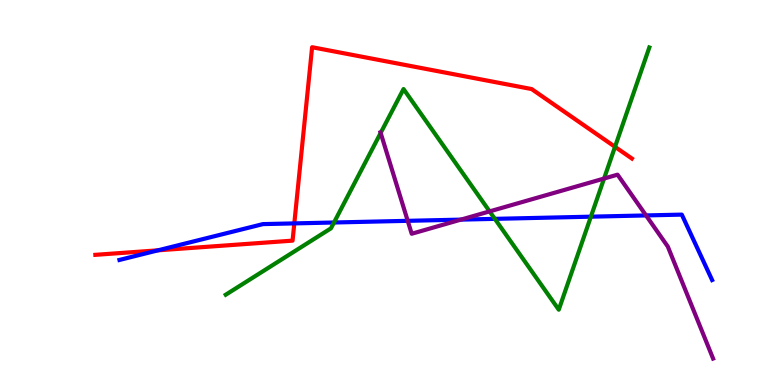[{'lines': ['blue', 'red'], 'intersections': [{'x': 2.04, 'y': 3.5}, {'x': 3.8, 'y': 4.2}]}, {'lines': ['green', 'red'], 'intersections': [{'x': 7.94, 'y': 6.19}]}, {'lines': ['purple', 'red'], 'intersections': []}, {'lines': ['blue', 'green'], 'intersections': [{'x': 4.31, 'y': 4.22}, {'x': 6.39, 'y': 4.32}, {'x': 7.62, 'y': 4.37}]}, {'lines': ['blue', 'purple'], 'intersections': [{'x': 5.26, 'y': 4.26}, {'x': 5.95, 'y': 4.3}, {'x': 8.34, 'y': 4.4}]}, {'lines': ['green', 'purple'], 'intersections': [{'x': 4.91, 'y': 6.55}, {'x': 6.32, 'y': 4.51}, {'x': 7.79, 'y': 5.36}]}]